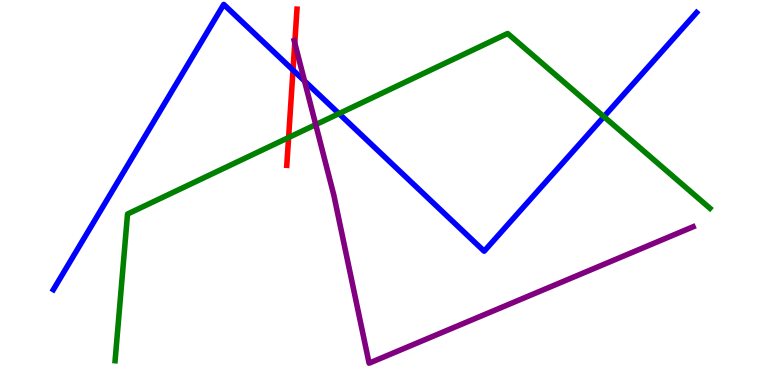[{'lines': ['blue', 'red'], 'intersections': [{'x': 3.78, 'y': 8.18}]}, {'lines': ['green', 'red'], 'intersections': [{'x': 3.72, 'y': 6.43}]}, {'lines': ['purple', 'red'], 'intersections': [{'x': 3.8, 'y': 8.88}]}, {'lines': ['blue', 'green'], 'intersections': [{'x': 4.37, 'y': 7.05}, {'x': 7.79, 'y': 6.97}]}, {'lines': ['blue', 'purple'], 'intersections': [{'x': 3.93, 'y': 7.9}]}, {'lines': ['green', 'purple'], 'intersections': [{'x': 4.07, 'y': 6.76}]}]